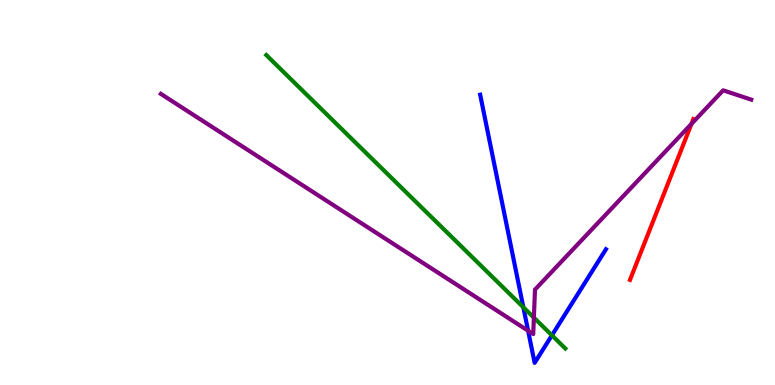[{'lines': ['blue', 'red'], 'intersections': []}, {'lines': ['green', 'red'], 'intersections': []}, {'lines': ['purple', 'red'], 'intersections': [{'x': 8.92, 'y': 6.78}]}, {'lines': ['blue', 'green'], 'intersections': [{'x': 6.75, 'y': 2.02}, {'x': 7.12, 'y': 1.29}]}, {'lines': ['blue', 'purple'], 'intersections': [{'x': 6.81, 'y': 1.41}]}, {'lines': ['green', 'purple'], 'intersections': [{'x': 6.89, 'y': 1.75}]}]